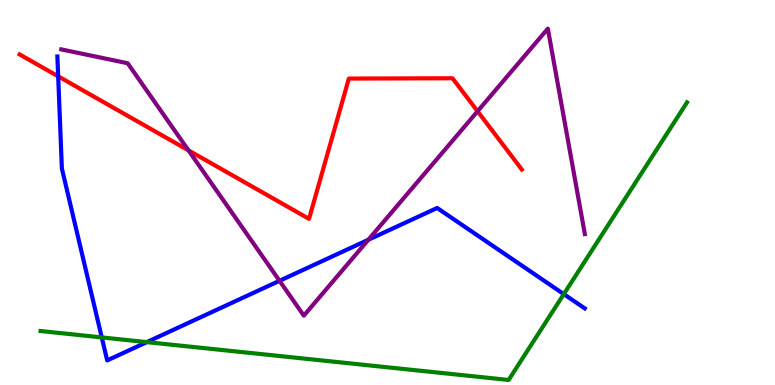[{'lines': ['blue', 'red'], 'intersections': [{'x': 0.751, 'y': 8.02}]}, {'lines': ['green', 'red'], 'intersections': []}, {'lines': ['purple', 'red'], 'intersections': [{'x': 2.43, 'y': 6.09}, {'x': 6.16, 'y': 7.11}]}, {'lines': ['blue', 'green'], 'intersections': [{'x': 1.31, 'y': 1.24}, {'x': 1.89, 'y': 1.11}, {'x': 7.27, 'y': 2.36}]}, {'lines': ['blue', 'purple'], 'intersections': [{'x': 3.61, 'y': 2.71}, {'x': 4.75, 'y': 3.77}]}, {'lines': ['green', 'purple'], 'intersections': []}]